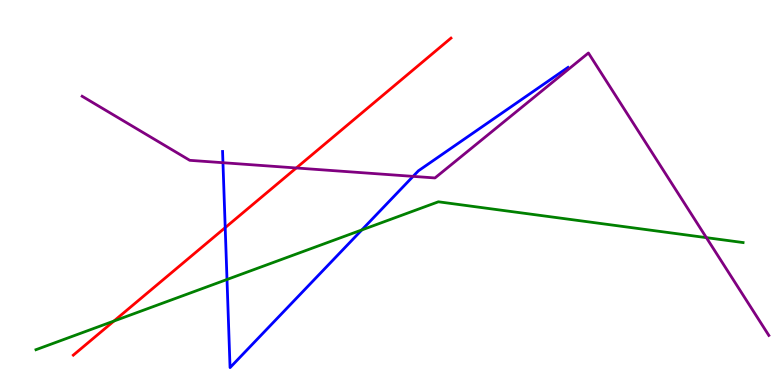[{'lines': ['blue', 'red'], 'intersections': [{'x': 2.91, 'y': 4.09}]}, {'lines': ['green', 'red'], 'intersections': [{'x': 1.47, 'y': 1.66}]}, {'lines': ['purple', 'red'], 'intersections': [{'x': 3.82, 'y': 5.64}]}, {'lines': ['blue', 'green'], 'intersections': [{'x': 2.93, 'y': 2.74}, {'x': 4.67, 'y': 4.03}]}, {'lines': ['blue', 'purple'], 'intersections': [{'x': 2.88, 'y': 5.77}, {'x': 5.33, 'y': 5.42}]}, {'lines': ['green', 'purple'], 'intersections': [{'x': 9.11, 'y': 3.83}]}]